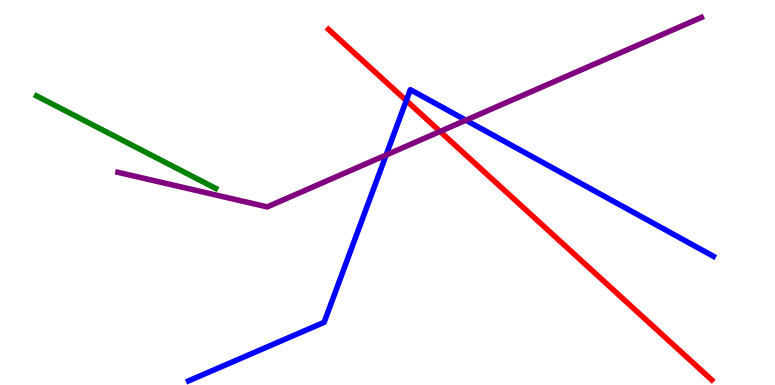[{'lines': ['blue', 'red'], 'intersections': [{'x': 5.24, 'y': 7.39}]}, {'lines': ['green', 'red'], 'intersections': []}, {'lines': ['purple', 'red'], 'intersections': [{'x': 5.68, 'y': 6.59}]}, {'lines': ['blue', 'green'], 'intersections': []}, {'lines': ['blue', 'purple'], 'intersections': [{'x': 4.98, 'y': 5.97}, {'x': 6.01, 'y': 6.88}]}, {'lines': ['green', 'purple'], 'intersections': []}]